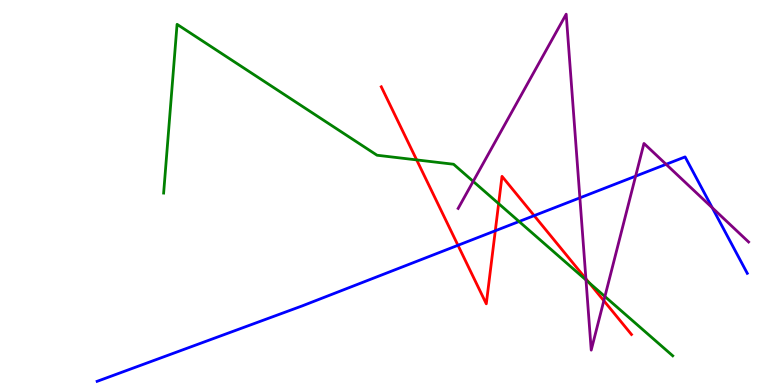[{'lines': ['blue', 'red'], 'intersections': [{'x': 5.91, 'y': 3.63}, {'x': 6.39, 'y': 4.01}, {'x': 6.89, 'y': 4.4}]}, {'lines': ['green', 'red'], 'intersections': [{'x': 5.38, 'y': 5.85}, {'x': 6.43, 'y': 4.71}, {'x': 7.6, 'y': 2.66}]}, {'lines': ['purple', 'red'], 'intersections': [{'x': 7.56, 'y': 2.76}, {'x': 7.79, 'y': 2.19}]}, {'lines': ['blue', 'green'], 'intersections': [{'x': 6.7, 'y': 4.25}]}, {'lines': ['blue', 'purple'], 'intersections': [{'x': 7.48, 'y': 4.86}, {'x': 8.2, 'y': 5.42}, {'x': 8.59, 'y': 5.73}, {'x': 9.19, 'y': 4.6}]}, {'lines': ['green', 'purple'], 'intersections': [{'x': 6.11, 'y': 5.29}, {'x': 7.56, 'y': 2.73}, {'x': 7.81, 'y': 2.3}]}]